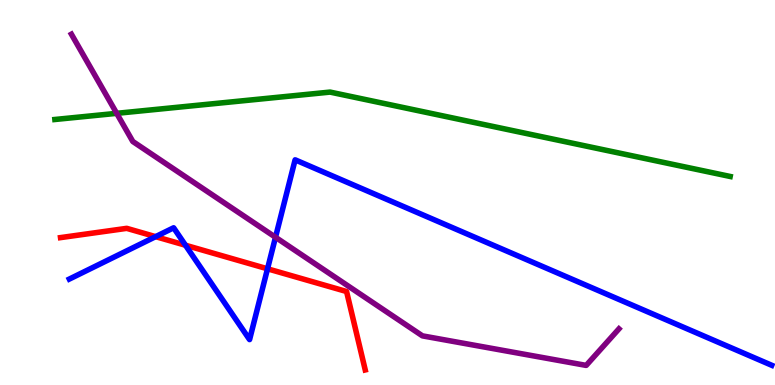[{'lines': ['blue', 'red'], 'intersections': [{'x': 2.01, 'y': 3.85}, {'x': 2.39, 'y': 3.63}, {'x': 3.45, 'y': 3.02}]}, {'lines': ['green', 'red'], 'intersections': []}, {'lines': ['purple', 'red'], 'intersections': []}, {'lines': ['blue', 'green'], 'intersections': []}, {'lines': ['blue', 'purple'], 'intersections': [{'x': 3.55, 'y': 3.84}]}, {'lines': ['green', 'purple'], 'intersections': [{'x': 1.51, 'y': 7.06}]}]